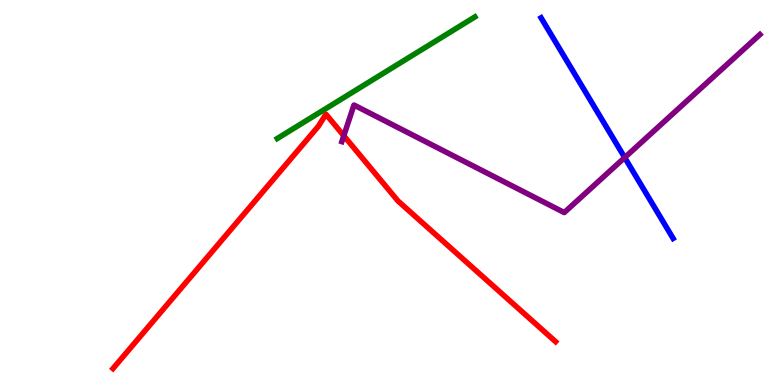[{'lines': ['blue', 'red'], 'intersections': []}, {'lines': ['green', 'red'], 'intersections': []}, {'lines': ['purple', 'red'], 'intersections': [{'x': 4.44, 'y': 6.47}]}, {'lines': ['blue', 'green'], 'intersections': []}, {'lines': ['blue', 'purple'], 'intersections': [{'x': 8.06, 'y': 5.91}]}, {'lines': ['green', 'purple'], 'intersections': []}]